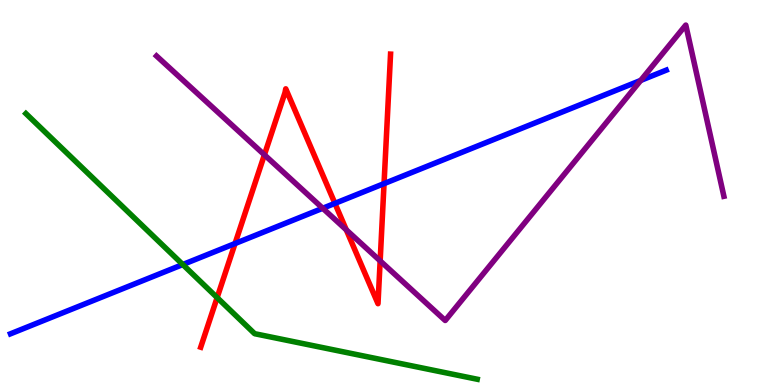[{'lines': ['blue', 'red'], 'intersections': [{'x': 3.03, 'y': 3.67}, {'x': 4.32, 'y': 4.72}, {'x': 4.96, 'y': 5.23}]}, {'lines': ['green', 'red'], 'intersections': [{'x': 2.8, 'y': 2.27}]}, {'lines': ['purple', 'red'], 'intersections': [{'x': 3.41, 'y': 5.98}, {'x': 4.47, 'y': 4.03}, {'x': 4.91, 'y': 3.22}]}, {'lines': ['blue', 'green'], 'intersections': [{'x': 2.36, 'y': 3.13}]}, {'lines': ['blue', 'purple'], 'intersections': [{'x': 4.16, 'y': 4.59}, {'x': 8.27, 'y': 7.91}]}, {'lines': ['green', 'purple'], 'intersections': []}]